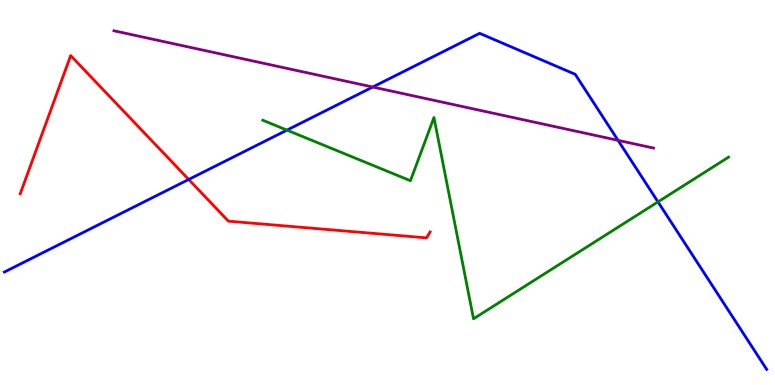[{'lines': ['blue', 'red'], 'intersections': [{'x': 2.43, 'y': 5.34}]}, {'lines': ['green', 'red'], 'intersections': []}, {'lines': ['purple', 'red'], 'intersections': []}, {'lines': ['blue', 'green'], 'intersections': [{'x': 3.7, 'y': 6.62}, {'x': 8.49, 'y': 4.76}]}, {'lines': ['blue', 'purple'], 'intersections': [{'x': 4.81, 'y': 7.74}, {'x': 7.98, 'y': 6.35}]}, {'lines': ['green', 'purple'], 'intersections': []}]